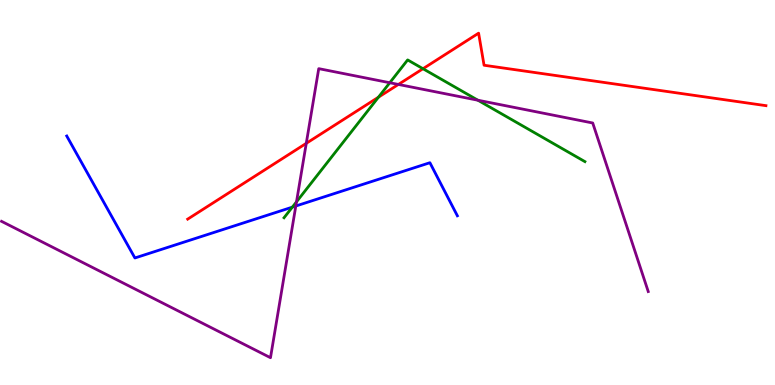[{'lines': ['blue', 'red'], 'intersections': []}, {'lines': ['green', 'red'], 'intersections': [{'x': 4.88, 'y': 7.48}, {'x': 5.46, 'y': 8.22}]}, {'lines': ['purple', 'red'], 'intersections': [{'x': 3.95, 'y': 6.28}, {'x': 5.14, 'y': 7.81}]}, {'lines': ['blue', 'green'], 'intersections': [{'x': 3.77, 'y': 4.62}]}, {'lines': ['blue', 'purple'], 'intersections': [{'x': 3.82, 'y': 4.65}]}, {'lines': ['green', 'purple'], 'intersections': [{'x': 3.83, 'y': 4.76}, {'x': 5.03, 'y': 7.85}, {'x': 6.17, 'y': 7.4}]}]